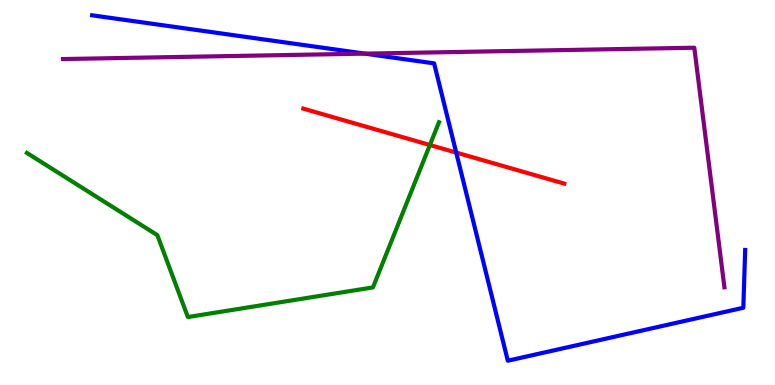[{'lines': ['blue', 'red'], 'intersections': [{'x': 5.89, 'y': 6.04}]}, {'lines': ['green', 'red'], 'intersections': [{'x': 5.55, 'y': 6.23}]}, {'lines': ['purple', 'red'], 'intersections': []}, {'lines': ['blue', 'green'], 'intersections': []}, {'lines': ['blue', 'purple'], 'intersections': [{'x': 4.71, 'y': 8.61}]}, {'lines': ['green', 'purple'], 'intersections': []}]